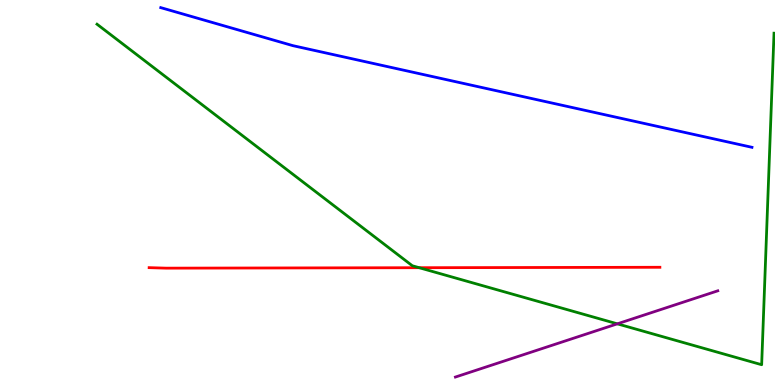[{'lines': ['blue', 'red'], 'intersections': []}, {'lines': ['green', 'red'], 'intersections': [{'x': 5.41, 'y': 3.05}]}, {'lines': ['purple', 'red'], 'intersections': []}, {'lines': ['blue', 'green'], 'intersections': []}, {'lines': ['blue', 'purple'], 'intersections': []}, {'lines': ['green', 'purple'], 'intersections': [{'x': 7.97, 'y': 1.59}]}]